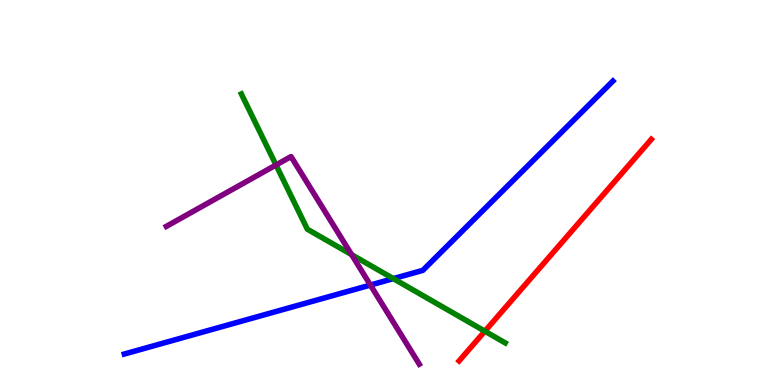[{'lines': ['blue', 'red'], 'intersections': []}, {'lines': ['green', 'red'], 'intersections': [{'x': 6.26, 'y': 1.4}]}, {'lines': ['purple', 'red'], 'intersections': []}, {'lines': ['blue', 'green'], 'intersections': [{'x': 5.08, 'y': 2.76}]}, {'lines': ['blue', 'purple'], 'intersections': [{'x': 4.78, 'y': 2.6}]}, {'lines': ['green', 'purple'], 'intersections': [{'x': 3.56, 'y': 5.71}, {'x': 4.54, 'y': 3.39}]}]